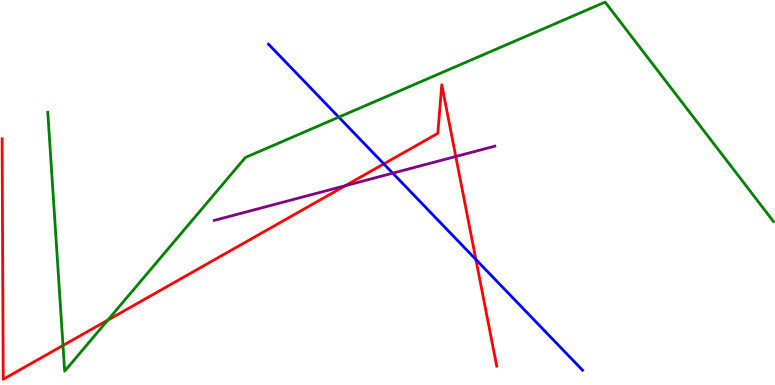[{'lines': ['blue', 'red'], 'intersections': [{'x': 4.95, 'y': 5.74}, {'x': 6.14, 'y': 3.26}]}, {'lines': ['green', 'red'], 'intersections': [{'x': 0.813, 'y': 1.03}, {'x': 1.39, 'y': 1.69}]}, {'lines': ['purple', 'red'], 'intersections': [{'x': 4.45, 'y': 5.18}, {'x': 5.88, 'y': 5.94}]}, {'lines': ['blue', 'green'], 'intersections': [{'x': 4.37, 'y': 6.96}]}, {'lines': ['blue', 'purple'], 'intersections': [{'x': 5.07, 'y': 5.5}]}, {'lines': ['green', 'purple'], 'intersections': []}]